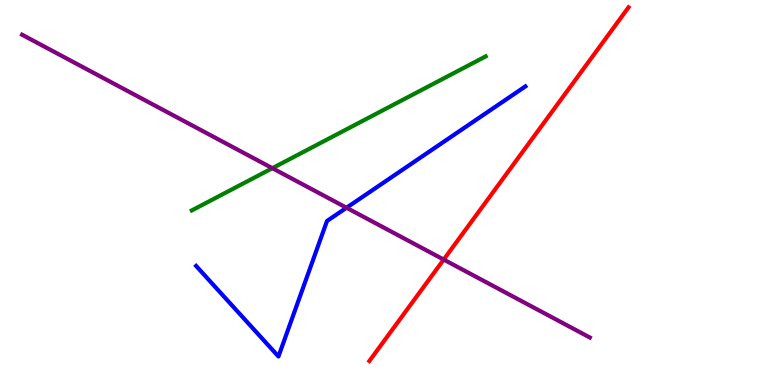[{'lines': ['blue', 'red'], 'intersections': []}, {'lines': ['green', 'red'], 'intersections': []}, {'lines': ['purple', 'red'], 'intersections': [{'x': 5.73, 'y': 3.26}]}, {'lines': ['blue', 'green'], 'intersections': []}, {'lines': ['blue', 'purple'], 'intersections': [{'x': 4.47, 'y': 4.6}]}, {'lines': ['green', 'purple'], 'intersections': [{'x': 3.51, 'y': 5.63}]}]